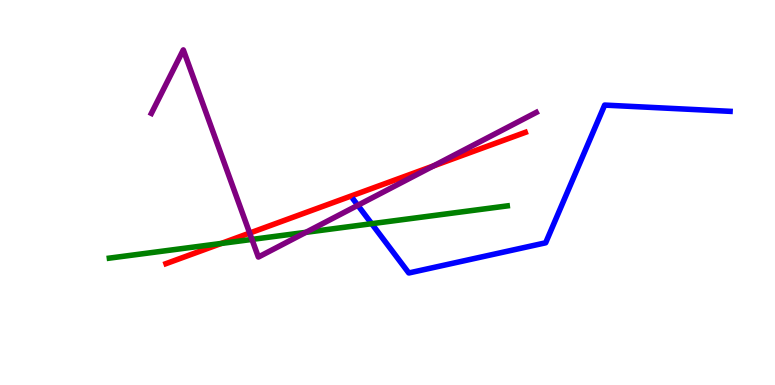[{'lines': ['blue', 'red'], 'intersections': []}, {'lines': ['green', 'red'], 'intersections': [{'x': 2.86, 'y': 3.68}]}, {'lines': ['purple', 'red'], 'intersections': [{'x': 3.22, 'y': 3.95}, {'x': 5.59, 'y': 5.69}]}, {'lines': ['blue', 'green'], 'intersections': [{'x': 4.8, 'y': 4.19}]}, {'lines': ['blue', 'purple'], 'intersections': [{'x': 4.62, 'y': 4.67}]}, {'lines': ['green', 'purple'], 'intersections': [{'x': 3.25, 'y': 3.78}, {'x': 3.95, 'y': 3.97}]}]